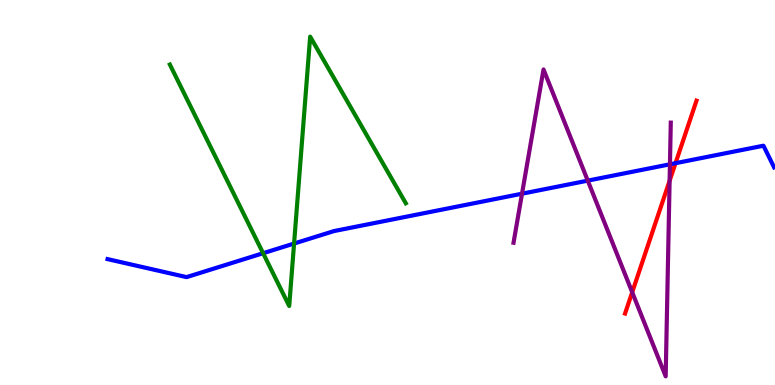[{'lines': ['blue', 'red'], 'intersections': [{'x': 8.72, 'y': 5.76}]}, {'lines': ['green', 'red'], 'intersections': []}, {'lines': ['purple', 'red'], 'intersections': [{'x': 8.16, 'y': 2.41}, {'x': 8.64, 'y': 5.3}]}, {'lines': ['blue', 'green'], 'intersections': [{'x': 3.4, 'y': 3.42}, {'x': 3.79, 'y': 3.67}]}, {'lines': ['blue', 'purple'], 'intersections': [{'x': 6.74, 'y': 4.97}, {'x': 7.58, 'y': 5.31}, {'x': 8.64, 'y': 5.73}]}, {'lines': ['green', 'purple'], 'intersections': []}]